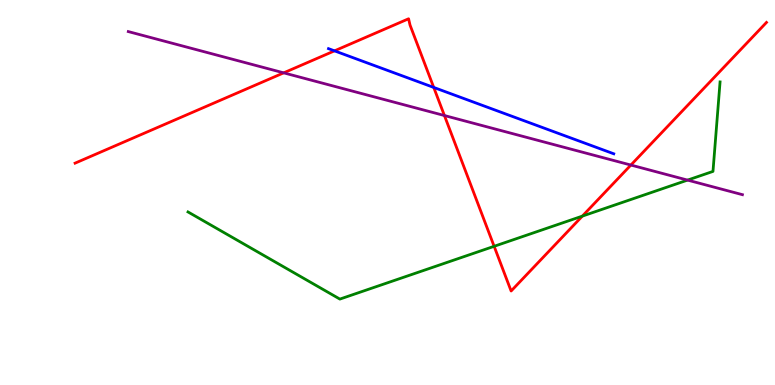[{'lines': ['blue', 'red'], 'intersections': [{'x': 4.32, 'y': 8.68}, {'x': 5.6, 'y': 7.73}]}, {'lines': ['green', 'red'], 'intersections': [{'x': 6.38, 'y': 3.6}, {'x': 7.51, 'y': 4.39}]}, {'lines': ['purple', 'red'], 'intersections': [{'x': 3.66, 'y': 8.11}, {'x': 5.73, 'y': 7.0}, {'x': 8.14, 'y': 5.71}]}, {'lines': ['blue', 'green'], 'intersections': []}, {'lines': ['blue', 'purple'], 'intersections': []}, {'lines': ['green', 'purple'], 'intersections': [{'x': 8.87, 'y': 5.32}]}]